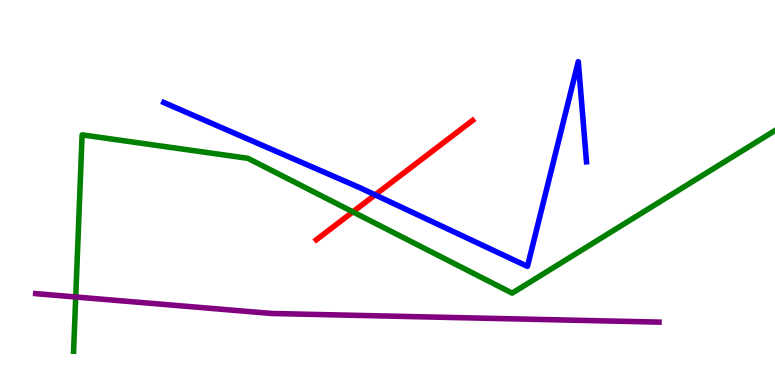[{'lines': ['blue', 'red'], 'intersections': [{'x': 4.84, 'y': 4.94}]}, {'lines': ['green', 'red'], 'intersections': [{'x': 4.55, 'y': 4.5}]}, {'lines': ['purple', 'red'], 'intersections': []}, {'lines': ['blue', 'green'], 'intersections': []}, {'lines': ['blue', 'purple'], 'intersections': []}, {'lines': ['green', 'purple'], 'intersections': [{'x': 0.977, 'y': 2.29}]}]